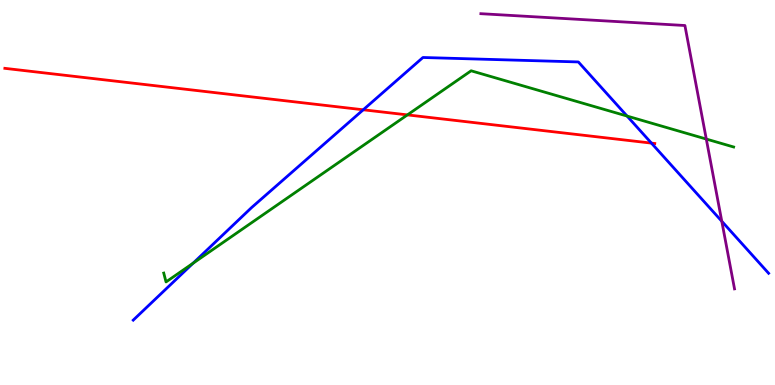[{'lines': ['blue', 'red'], 'intersections': [{'x': 4.69, 'y': 7.15}, {'x': 8.41, 'y': 6.28}]}, {'lines': ['green', 'red'], 'intersections': [{'x': 5.26, 'y': 7.02}]}, {'lines': ['purple', 'red'], 'intersections': []}, {'lines': ['blue', 'green'], 'intersections': [{'x': 2.49, 'y': 3.16}, {'x': 8.09, 'y': 6.99}]}, {'lines': ['blue', 'purple'], 'intersections': [{'x': 9.31, 'y': 4.25}]}, {'lines': ['green', 'purple'], 'intersections': [{'x': 9.11, 'y': 6.39}]}]